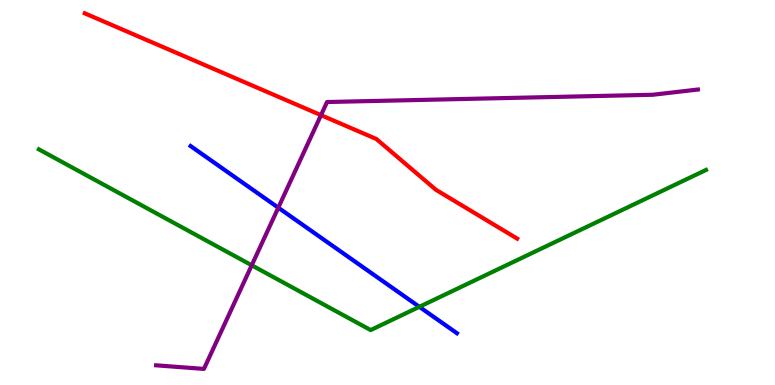[{'lines': ['blue', 'red'], 'intersections': []}, {'lines': ['green', 'red'], 'intersections': []}, {'lines': ['purple', 'red'], 'intersections': [{'x': 4.14, 'y': 7.01}]}, {'lines': ['blue', 'green'], 'intersections': [{'x': 5.41, 'y': 2.03}]}, {'lines': ['blue', 'purple'], 'intersections': [{'x': 3.59, 'y': 4.61}]}, {'lines': ['green', 'purple'], 'intersections': [{'x': 3.25, 'y': 3.11}]}]